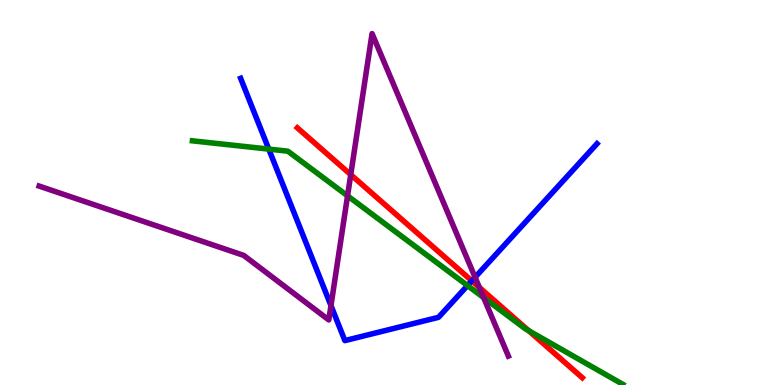[{'lines': ['blue', 'red'], 'intersections': [{'x': 6.09, 'y': 2.71}]}, {'lines': ['green', 'red'], 'intersections': [{'x': 6.82, 'y': 1.41}]}, {'lines': ['purple', 'red'], 'intersections': [{'x': 4.53, 'y': 5.46}, {'x': 6.19, 'y': 2.53}]}, {'lines': ['blue', 'green'], 'intersections': [{'x': 3.47, 'y': 6.13}, {'x': 6.03, 'y': 2.58}]}, {'lines': ['blue', 'purple'], 'intersections': [{'x': 4.27, 'y': 2.06}, {'x': 6.13, 'y': 2.8}]}, {'lines': ['green', 'purple'], 'intersections': [{'x': 4.48, 'y': 4.91}, {'x': 6.24, 'y': 2.27}]}]